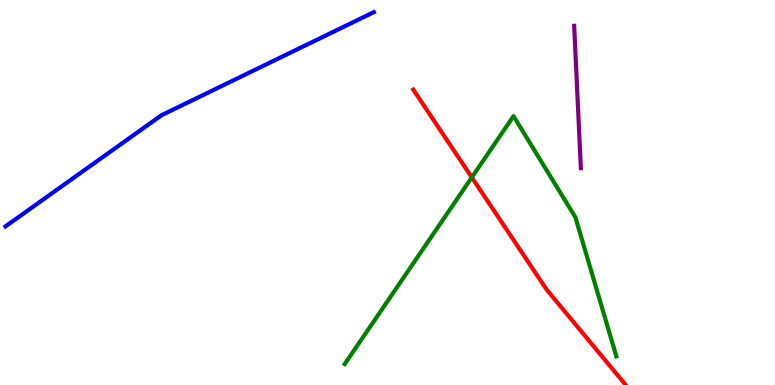[{'lines': ['blue', 'red'], 'intersections': []}, {'lines': ['green', 'red'], 'intersections': [{'x': 6.09, 'y': 5.39}]}, {'lines': ['purple', 'red'], 'intersections': []}, {'lines': ['blue', 'green'], 'intersections': []}, {'lines': ['blue', 'purple'], 'intersections': []}, {'lines': ['green', 'purple'], 'intersections': []}]